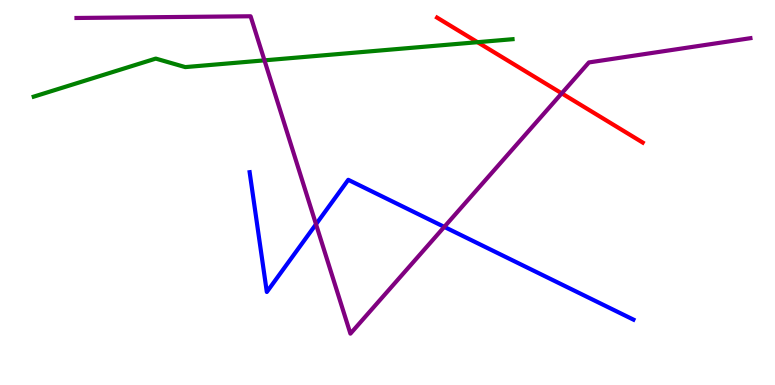[{'lines': ['blue', 'red'], 'intersections': []}, {'lines': ['green', 'red'], 'intersections': [{'x': 6.16, 'y': 8.9}]}, {'lines': ['purple', 'red'], 'intersections': [{'x': 7.25, 'y': 7.58}]}, {'lines': ['blue', 'green'], 'intersections': []}, {'lines': ['blue', 'purple'], 'intersections': [{'x': 4.08, 'y': 4.18}, {'x': 5.73, 'y': 4.11}]}, {'lines': ['green', 'purple'], 'intersections': [{'x': 3.41, 'y': 8.43}]}]